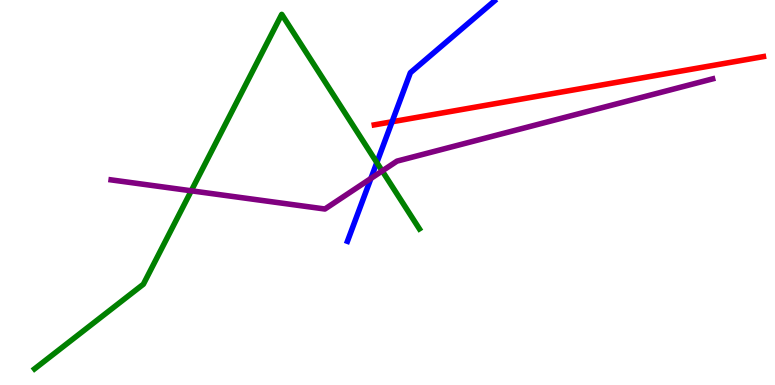[{'lines': ['blue', 'red'], 'intersections': [{'x': 5.06, 'y': 6.84}]}, {'lines': ['green', 'red'], 'intersections': []}, {'lines': ['purple', 'red'], 'intersections': []}, {'lines': ['blue', 'green'], 'intersections': [{'x': 4.86, 'y': 5.78}]}, {'lines': ['blue', 'purple'], 'intersections': [{'x': 4.79, 'y': 5.36}]}, {'lines': ['green', 'purple'], 'intersections': [{'x': 2.47, 'y': 5.04}, {'x': 4.93, 'y': 5.56}]}]